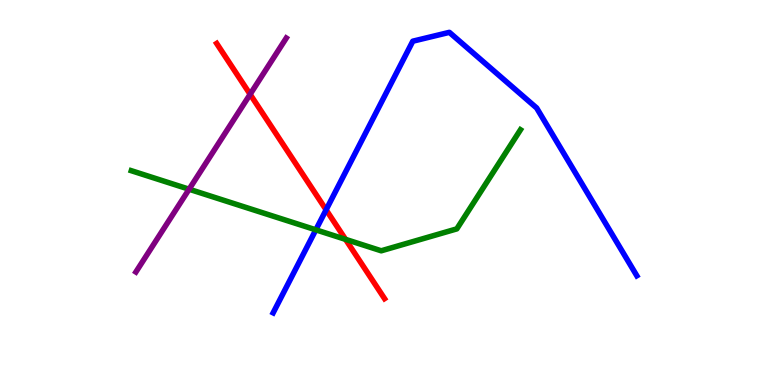[{'lines': ['blue', 'red'], 'intersections': [{'x': 4.21, 'y': 4.55}]}, {'lines': ['green', 'red'], 'intersections': [{'x': 4.46, 'y': 3.78}]}, {'lines': ['purple', 'red'], 'intersections': [{'x': 3.23, 'y': 7.55}]}, {'lines': ['blue', 'green'], 'intersections': [{'x': 4.08, 'y': 4.03}]}, {'lines': ['blue', 'purple'], 'intersections': []}, {'lines': ['green', 'purple'], 'intersections': [{'x': 2.44, 'y': 5.09}]}]